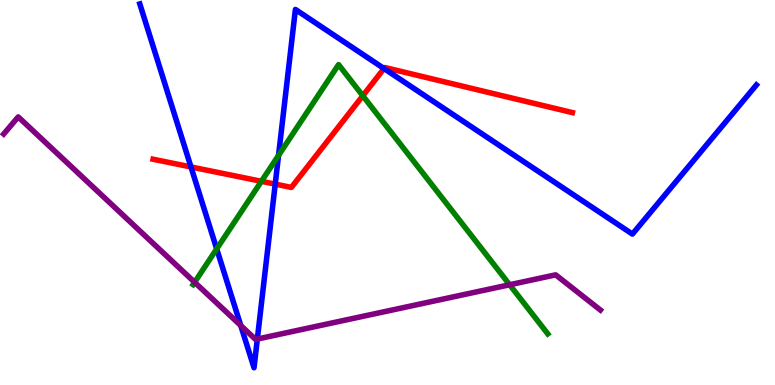[{'lines': ['blue', 'red'], 'intersections': [{'x': 2.46, 'y': 5.66}, {'x': 3.55, 'y': 5.22}, {'x': 4.95, 'y': 8.22}]}, {'lines': ['green', 'red'], 'intersections': [{'x': 3.37, 'y': 5.29}, {'x': 4.68, 'y': 7.51}]}, {'lines': ['purple', 'red'], 'intersections': []}, {'lines': ['blue', 'green'], 'intersections': [{'x': 2.8, 'y': 3.54}, {'x': 3.59, 'y': 5.96}]}, {'lines': ['blue', 'purple'], 'intersections': [{'x': 3.11, 'y': 1.55}, {'x': 3.32, 'y': 1.19}]}, {'lines': ['green', 'purple'], 'intersections': [{'x': 2.51, 'y': 2.67}, {'x': 6.58, 'y': 2.6}]}]